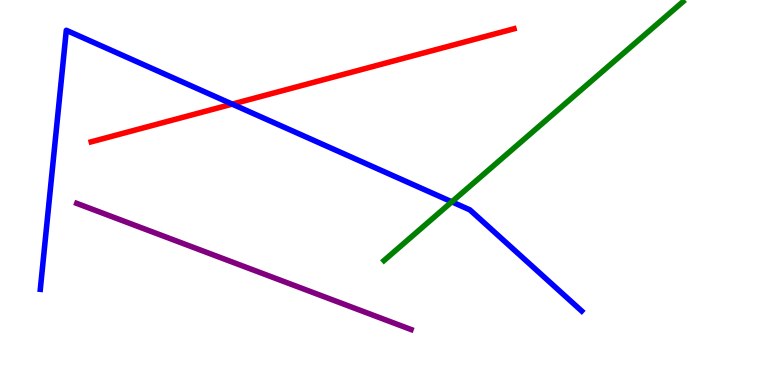[{'lines': ['blue', 'red'], 'intersections': [{'x': 3.0, 'y': 7.3}]}, {'lines': ['green', 'red'], 'intersections': []}, {'lines': ['purple', 'red'], 'intersections': []}, {'lines': ['blue', 'green'], 'intersections': [{'x': 5.83, 'y': 4.76}]}, {'lines': ['blue', 'purple'], 'intersections': []}, {'lines': ['green', 'purple'], 'intersections': []}]